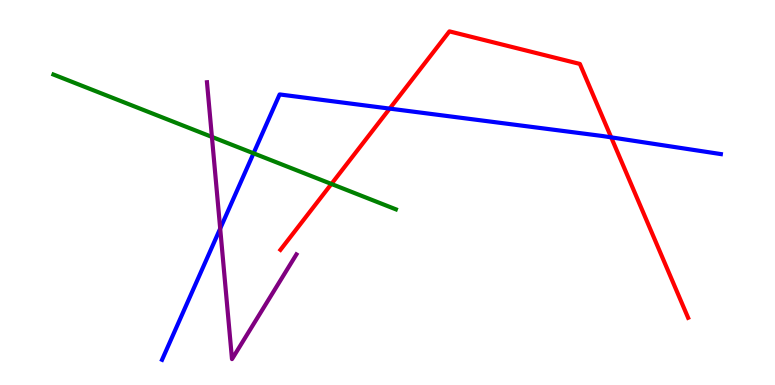[{'lines': ['blue', 'red'], 'intersections': [{'x': 5.03, 'y': 7.18}, {'x': 7.89, 'y': 6.43}]}, {'lines': ['green', 'red'], 'intersections': [{'x': 4.28, 'y': 5.22}]}, {'lines': ['purple', 'red'], 'intersections': []}, {'lines': ['blue', 'green'], 'intersections': [{'x': 3.27, 'y': 6.02}]}, {'lines': ['blue', 'purple'], 'intersections': [{'x': 2.84, 'y': 4.06}]}, {'lines': ['green', 'purple'], 'intersections': [{'x': 2.73, 'y': 6.44}]}]